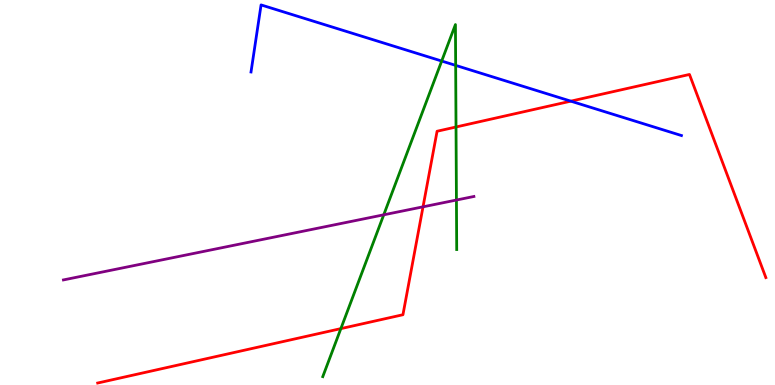[{'lines': ['blue', 'red'], 'intersections': [{'x': 7.37, 'y': 7.37}]}, {'lines': ['green', 'red'], 'intersections': [{'x': 4.4, 'y': 1.46}, {'x': 5.88, 'y': 6.7}]}, {'lines': ['purple', 'red'], 'intersections': [{'x': 5.46, 'y': 4.63}]}, {'lines': ['blue', 'green'], 'intersections': [{'x': 5.7, 'y': 8.41}, {'x': 5.88, 'y': 8.3}]}, {'lines': ['blue', 'purple'], 'intersections': []}, {'lines': ['green', 'purple'], 'intersections': [{'x': 4.95, 'y': 4.42}, {'x': 5.89, 'y': 4.8}]}]